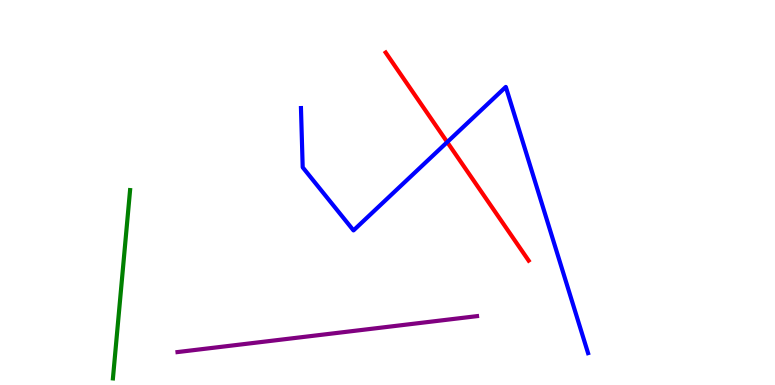[{'lines': ['blue', 'red'], 'intersections': [{'x': 5.77, 'y': 6.31}]}, {'lines': ['green', 'red'], 'intersections': []}, {'lines': ['purple', 'red'], 'intersections': []}, {'lines': ['blue', 'green'], 'intersections': []}, {'lines': ['blue', 'purple'], 'intersections': []}, {'lines': ['green', 'purple'], 'intersections': []}]